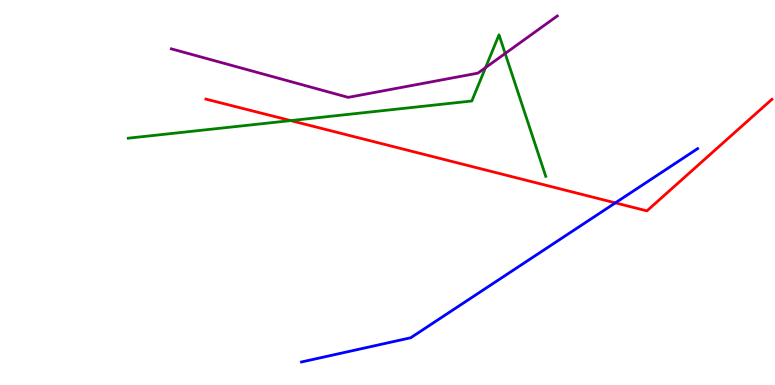[{'lines': ['blue', 'red'], 'intersections': [{'x': 7.94, 'y': 4.73}]}, {'lines': ['green', 'red'], 'intersections': [{'x': 3.75, 'y': 6.87}]}, {'lines': ['purple', 'red'], 'intersections': []}, {'lines': ['blue', 'green'], 'intersections': []}, {'lines': ['blue', 'purple'], 'intersections': []}, {'lines': ['green', 'purple'], 'intersections': [{'x': 6.26, 'y': 8.24}, {'x': 6.52, 'y': 8.61}]}]